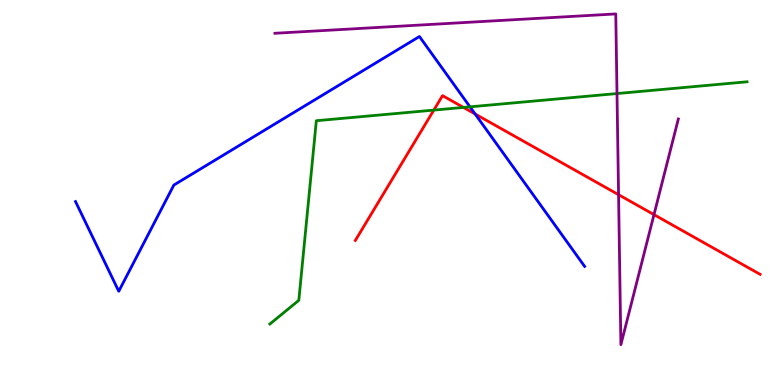[{'lines': ['blue', 'red'], 'intersections': [{'x': 6.13, 'y': 7.04}]}, {'lines': ['green', 'red'], 'intersections': [{'x': 5.6, 'y': 7.14}, {'x': 5.98, 'y': 7.21}]}, {'lines': ['purple', 'red'], 'intersections': [{'x': 7.98, 'y': 4.94}, {'x': 8.44, 'y': 4.43}]}, {'lines': ['blue', 'green'], 'intersections': [{'x': 6.06, 'y': 7.23}]}, {'lines': ['blue', 'purple'], 'intersections': []}, {'lines': ['green', 'purple'], 'intersections': [{'x': 7.96, 'y': 7.57}]}]